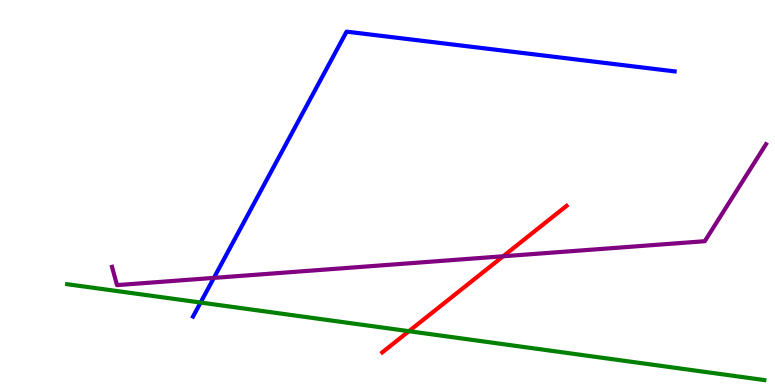[{'lines': ['blue', 'red'], 'intersections': []}, {'lines': ['green', 'red'], 'intersections': [{'x': 5.28, 'y': 1.4}]}, {'lines': ['purple', 'red'], 'intersections': [{'x': 6.49, 'y': 3.34}]}, {'lines': ['blue', 'green'], 'intersections': [{'x': 2.59, 'y': 2.14}]}, {'lines': ['blue', 'purple'], 'intersections': [{'x': 2.76, 'y': 2.78}]}, {'lines': ['green', 'purple'], 'intersections': []}]